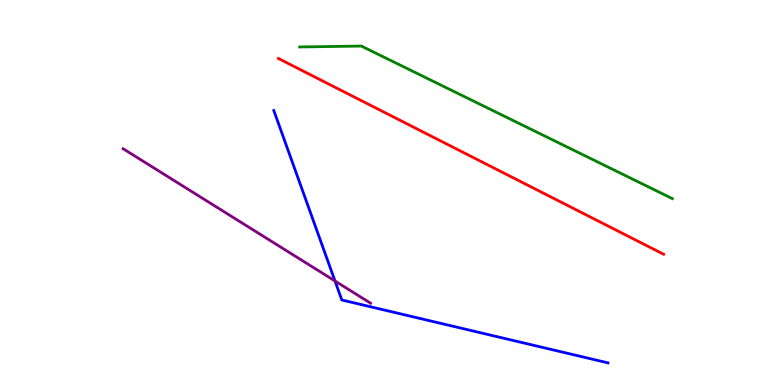[{'lines': ['blue', 'red'], 'intersections': []}, {'lines': ['green', 'red'], 'intersections': []}, {'lines': ['purple', 'red'], 'intersections': []}, {'lines': ['blue', 'green'], 'intersections': []}, {'lines': ['blue', 'purple'], 'intersections': [{'x': 4.32, 'y': 2.7}]}, {'lines': ['green', 'purple'], 'intersections': []}]